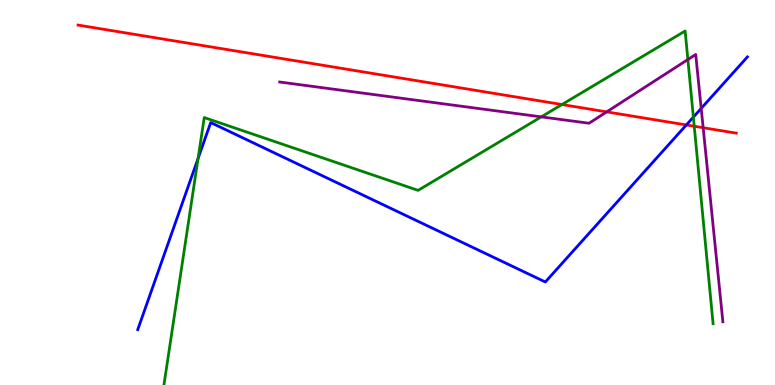[{'lines': ['blue', 'red'], 'intersections': [{'x': 8.86, 'y': 6.75}]}, {'lines': ['green', 'red'], 'intersections': [{'x': 7.25, 'y': 7.28}, {'x': 8.96, 'y': 6.72}]}, {'lines': ['purple', 'red'], 'intersections': [{'x': 7.83, 'y': 7.09}, {'x': 9.07, 'y': 6.68}]}, {'lines': ['blue', 'green'], 'intersections': [{'x': 2.56, 'y': 5.89}, {'x': 8.95, 'y': 6.96}]}, {'lines': ['blue', 'purple'], 'intersections': [{'x': 9.05, 'y': 7.18}]}, {'lines': ['green', 'purple'], 'intersections': [{'x': 6.98, 'y': 6.96}, {'x': 8.88, 'y': 8.45}]}]